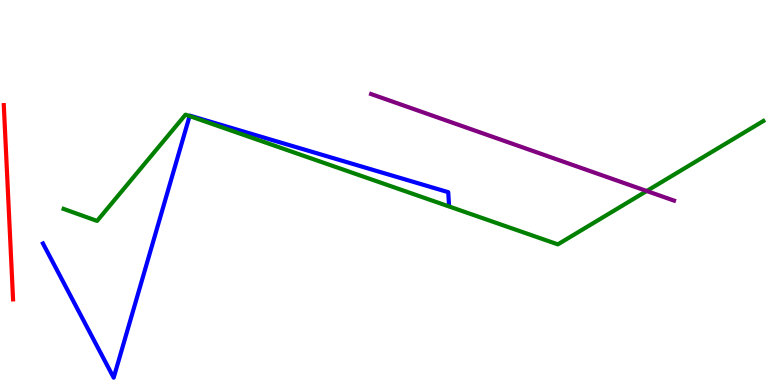[{'lines': ['blue', 'red'], 'intersections': []}, {'lines': ['green', 'red'], 'intersections': []}, {'lines': ['purple', 'red'], 'intersections': []}, {'lines': ['blue', 'green'], 'intersections': [{'x': 2.45, 'y': 6.98}]}, {'lines': ['blue', 'purple'], 'intersections': []}, {'lines': ['green', 'purple'], 'intersections': [{'x': 8.34, 'y': 5.04}]}]